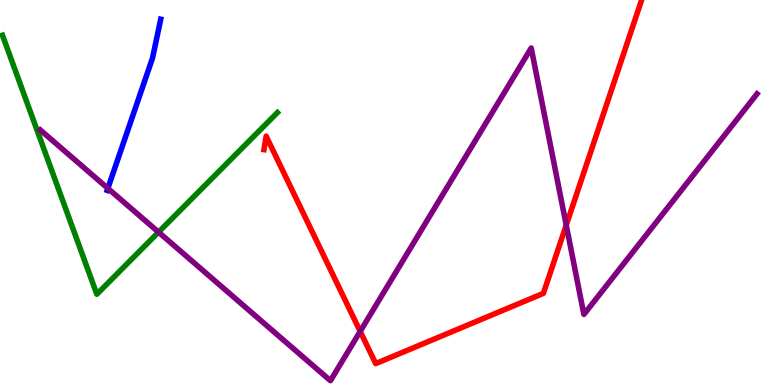[{'lines': ['blue', 'red'], 'intersections': []}, {'lines': ['green', 'red'], 'intersections': []}, {'lines': ['purple', 'red'], 'intersections': [{'x': 4.65, 'y': 1.39}, {'x': 7.31, 'y': 4.15}]}, {'lines': ['blue', 'green'], 'intersections': []}, {'lines': ['blue', 'purple'], 'intersections': [{'x': 1.39, 'y': 5.11}]}, {'lines': ['green', 'purple'], 'intersections': [{'x': 2.05, 'y': 3.97}]}]